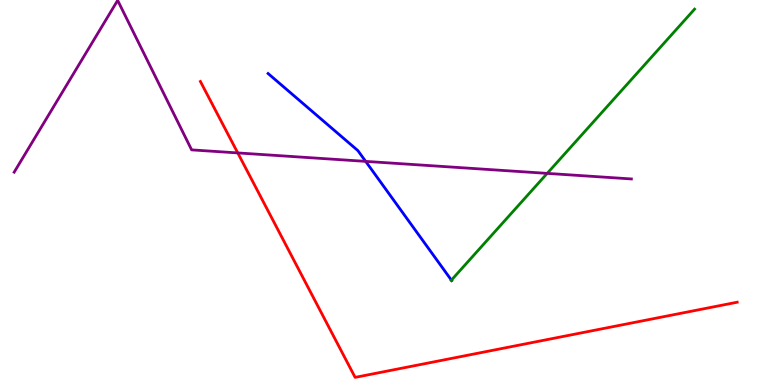[{'lines': ['blue', 'red'], 'intersections': []}, {'lines': ['green', 'red'], 'intersections': []}, {'lines': ['purple', 'red'], 'intersections': [{'x': 3.07, 'y': 6.03}]}, {'lines': ['blue', 'green'], 'intersections': [{'x': 5.82, 'y': 2.72}]}, {'lines': ['blue', 'purple'], 'intersections': [{'x': 4.72, 'y': 5.81}]}, {'lines': ['green', 'purple'], 'intersections': [{'x': 7.06, 'y': 5.5}]}]